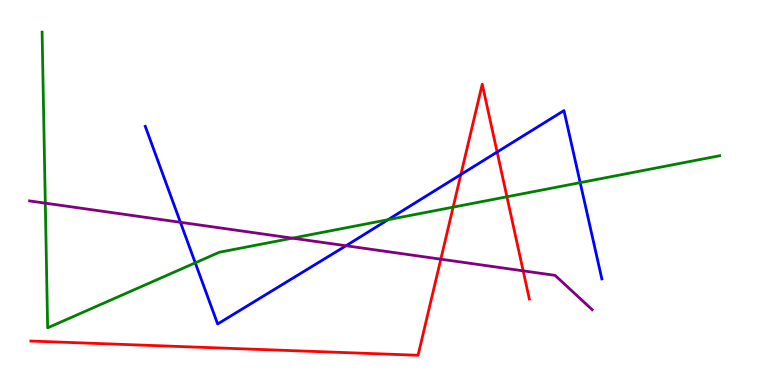[{'lines': ['blue', 'red'], 'intersections': [{'x': 5.95, 'y': 5.47}, {'x': 6.41, 'y': 6.05}]}, {'lines': ['green', 'red'], 'intersections': [{'x': 5.85, 'y': 4.62}, {'x': 6.54, 'y': 4.89}]}, {'lines': ['purple', 'red'], 'intersections': [{'x': 5.69, 'y': 3.27}, {'x': 6.75, 'y': 2.96}]}, {'lines': ['blue', 'green'], 'intersections': [{'x': 2.52, 'y': 3.17}, {'x': 5.01, 'y': 4.29}, {'x': 7.49, 'y': 5.26}]}, {'lines': ['blue', 'purple'], 'intersections': [{'x': 2.33, 'y': 4.23}, {'x': 4.46, 'y': 3.62}]}, {'lines': ['green', 'purple'], 'intersections': [{'x': 0.585, 'y': 4.72}, {'x': 3.77, 'y': 3.81}]}]